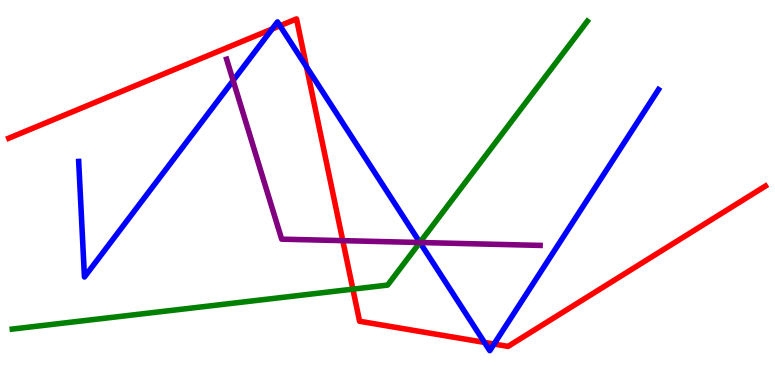[{'lines': ['blue', 'red'], 'intersections': [{'x': 3.51, 'y': 9.25}, {'x': 3.61, 'y': 9.33}, {'x': 3.96, 'y': 8.26}, {'x': 6.25, 'y': 1.11}, {'x': 6.37, 'y': 1.06}]}, {'lines': ['green', 'red'], 'intersections': [{'x': 4.55, 'y': 2.49}]}, {'lines': ['purple', 'red'], 'intersections': [{'x': 4.42, 'y': 3.75}]}, {'lines': ['blue', 'green'], 'intersections': [{'x': 5.42, 'y': 3.7}]}, {'lines': ['blue', 'purple'], 'intersections': [{'x': 3.01, 'y': 7.91}, {'x': 5.42, 'y': 3.7}]}, {'lines': ['green', 'purple'], 'intersections': [{'x': 5.42, 'y': 3.7}]}]